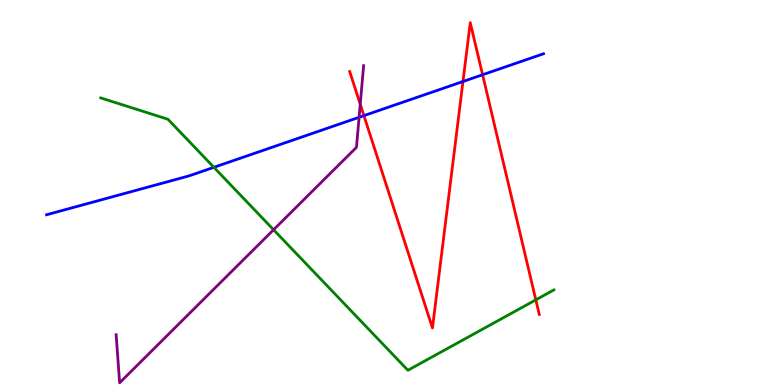[{'lines': ['blue', 'red'], 'intersections': [{'x': 4.7, 'y': 7.0}, {'x': 5.97, 'y': 7.88}, {'x': 6.23, 'y': 8.06}]}, {'lines': ['green', 'red'], 'intersections': [{'x': 6.91, 'y': 2.21}]}, {'lines': ['purple', 'red'], 'intersections': [{'x': 4.65, 'y': 7.29}]}, {'lines': ['blue', 'green'], 'intersections': [{'x': 2.76, 'y': 5.65}]}, {'lines': ['blue', 'purple'], 'intersections': [{'x': 4.63, 'y': 6.95}]}, {'lines': ['green', 'purple'], 'intersections': [{'x': 3.53, 'y': 4.03}]}]